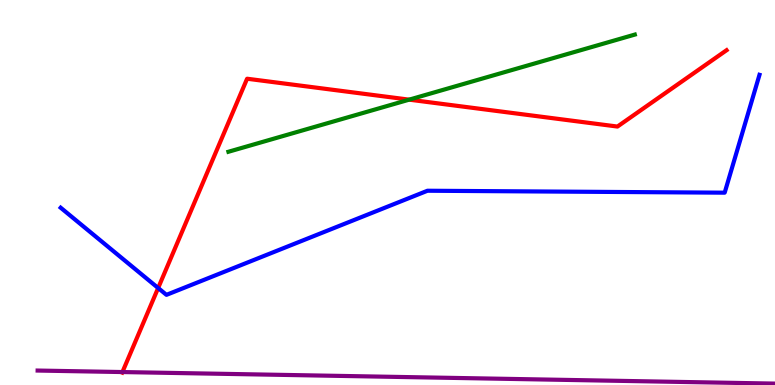[{'lines': ['blue', 'red'], 'intersections': [{'x': 2.04, 'y': 2.52}]}, {'lines': ['green', 'red'], 'intersections': [{'x': 5.28, 'y': 7.41}]}, {'lines': ['purple', 'red'], 'intersections': [{'x': 1.58, 'y': 0.336}]}, {'lines': ['blue', 'green'], 'intersections': []}, {'lines': ['blue', 'purple'], 'intersections': []}, {'lines': ['green', 'purple'], 'intersections': []}]